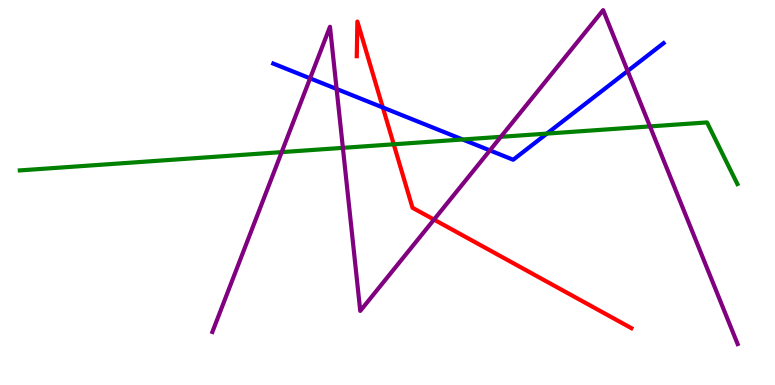[{'lines': ['blue', 'red'], 'intersections': [{'x': 4.94, 'y': 7.21}]}, {'lines': ['green', 'red'], 'intersections': [{'x': 5.08, 'y': 6.25}]}, {'lines': ['purple', 'red'], 'intersections': [{'x': 5.6, 'y': 4.3}]}, {'lines': ['blue', 'green'], 'intersections': [{'x': 5.97, 'y': 6.38}, {'x': 7.06, 'y': 6.53}]}, {'lines': ['blue', 'purple'], 'intersections': [{'x': 4.0, 'y': 7.97}, {'x': 4.34, 'y': 7.69}, {'x': 6.32, 'y': 6.09}, {'x': 8.1, 'y': 8.16}]}, {'lines': ['green', 'purple'], 'intersections': [{'x': 3.63, 'y': 6.05}, {'x': 4.42, 'y': 6.16}, {'x': 6.46, 'y': 6.45}, {'x': 8.39, 'y': 6.72}]}]